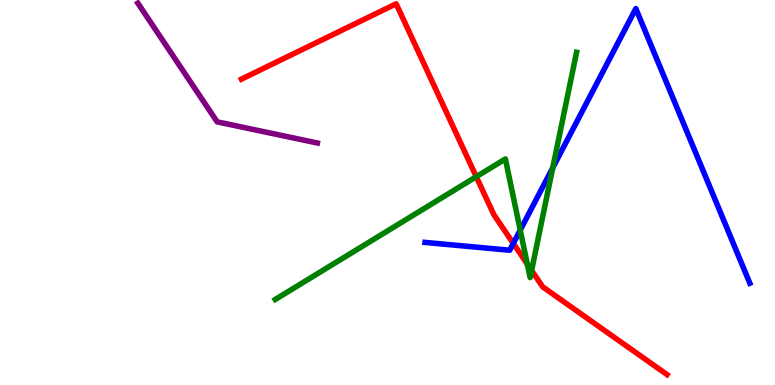[{'lines': ['blue', 'red'], 'intersections': [{'x': 6.62, 'y': 3.68}]}, {'lines': ['green', 'red'], 'intersections': [{'x': 6.15, 'y': 5.41}, {'x': 6.8, 'y': 3.14}, {'x': 6.86, 'y': 2.98}]}, {'lines': ['purple', 'red'], 'intersections': []}, {'lines': ['blue', 'green'], 'intersections': [{'x': 6.71, 'y': 4.02}, {'x': 7.13, 'y': 5.64}]}, {'lines': ['blue', 'purple'], 'intersections': []}, {'lines': ['green', 'purple'], 'intersections': []}]